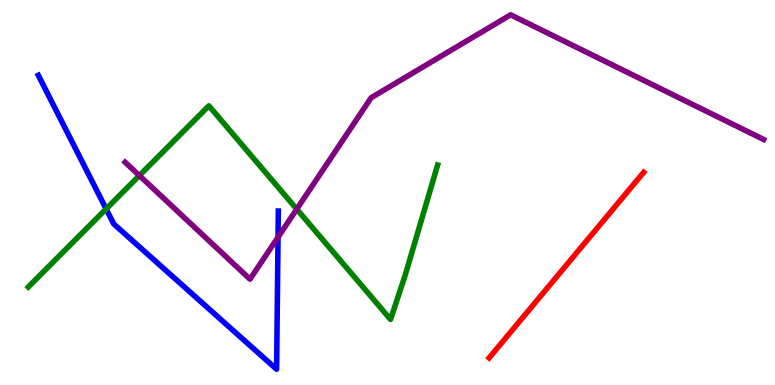[{'lines': ['blue', 'red'], 'intersections': []}, {'lines': ['green', 'red'], 'intersections': []}, {'lines': ['purple', 'red'], 'intersections': []}, {'lines': ['blue', 'green'], 'intersections': [{'x': 1.37, 'y': 4.57}]}, {'lines': ['blue', 'purple'], 'intersections': [{'x': 3.59, 'y': 3.84}]}, {'lines': ['green', 'purple'], 'intersections': [{'x': 1.8, 'y': 5.44}, {'x': 3.83, 'y': 4.57}]}]